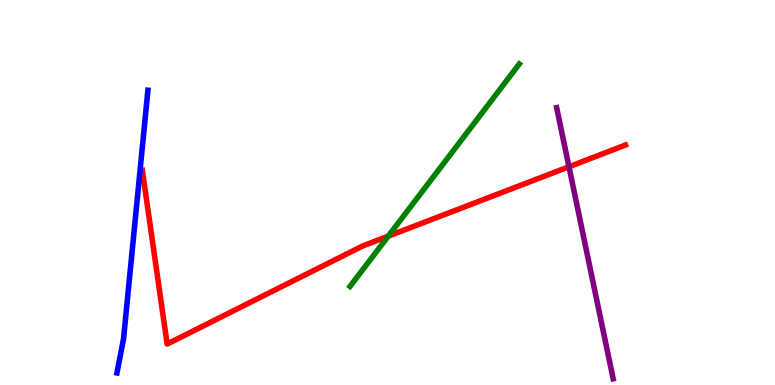[{'lines': ['blue', 'red'], 'intersections': []}, {'lines': ['green', 'red'], 'intersections': [{'x': 5.01, 'y': 3.87}]}, {'lines': ['purple', 'red'], 'intersections': [{'x': 7.34, 'y': 5.67}]}, {'lines': ['blue', 'green'], 'intersections': []}, {'lines': ['blue', 'purple'], 'intersections': []}, {'lines': ['green', 'purple'], 'intersections': []}]